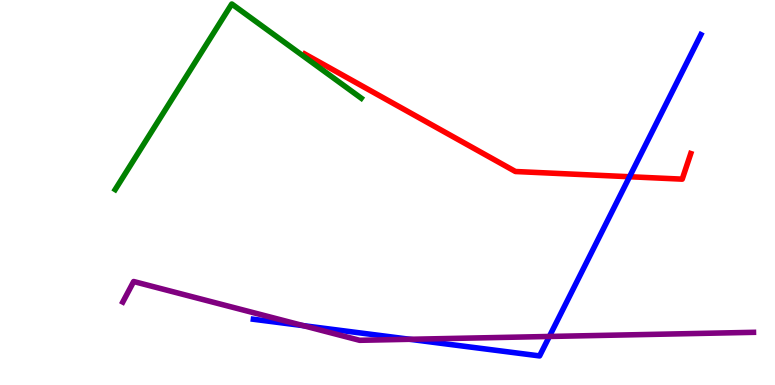[{'lines': ['blue', 'red'], 'intersections': [{'x': 8.12, 'y': 5.41}]}, {'lines': ['green', 'red'], 'intersections': []}, {'lines': ['purple', 'red'], 'intersections': []}, {'lines': ['blue', 'green'], 'intersections': []}, {'lines': ['blue', 'purple'], 'intersections': [{'x': 3.91, 'y': 1.54}, {'x': 5.29, 'y': 1.19}, {'x': 7.09, 'y': 1.26}]}, {'lines': ['green', 'purple'], 'intersections': []}]